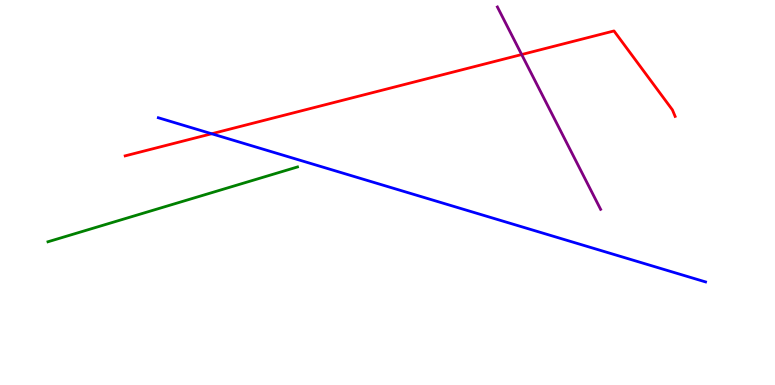[{'lines': ['blue', 'red'], 'intersections': [{'x': 2.73, 'y': 6.53}]}, {'lines': ['green', 'red'], 'intersections': []}, {'lines': ['purple', 'red'], 'intersections': [{'x': 6.73, 'y': 8.58}]}, {'lines': ['blue', 'green'], 'intersections': []}, {'lines': ['blue', 'purple'], 'intersections': []}, {'lines': ['green', 'purple'], 'intersections': []}]